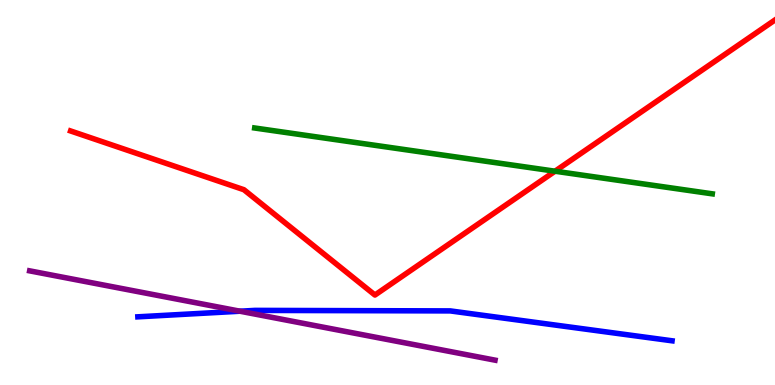[{'lines': ['blue', 'red'], 'intersections': []}, {'lines': ['green', 'red'], 'intersections': [{'x': 7.16, 'y': 5.55}]}, {'lines': ['purple', 'red'], 'intersections': []}, {'lines': ['blue', 'green'], 'intersections': []}, {'lines': ['blue', 'purple'], 'intersections': [{'x': 3.1, 'y': 1.92}]}, {'lines': ['green', 'purple'], 'intersections': []}]